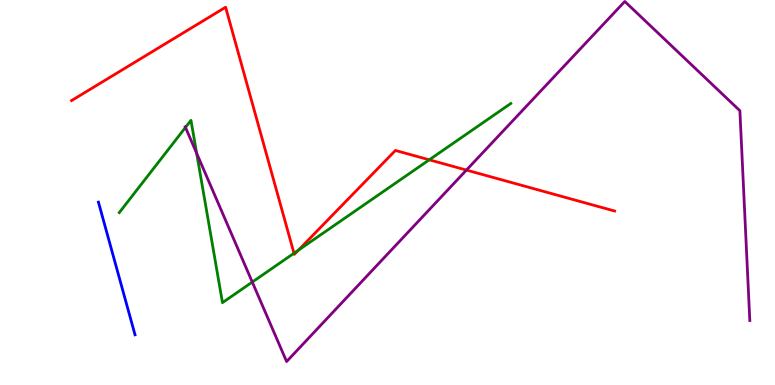[{'lines': ['blue', 'red'], 'intersections': []}, {'lines': ['green', 'red'], 'intersections': [{'x': 3.79, 'y': 3.42}, {'x': 3.85, 'y': 3.5}, {'x': 5.54, 'y': 5.85}]}, {'lines': ['purple', 'red'], 'intersections': [{'x': 6.02, 'y': 5.58}]}, {'lines': ['blue', 'green'], 'intersections': []}, {'lines': ['blue', 'purple'], 'intersections': []}, {'lines': ['green', 'purple'], 'intersections': [{'x': 2.39, 'y': 6.69}, {'x': 2.54, 'y': 6.02}, {'x': 3.26, 'y': 2.67}]}]